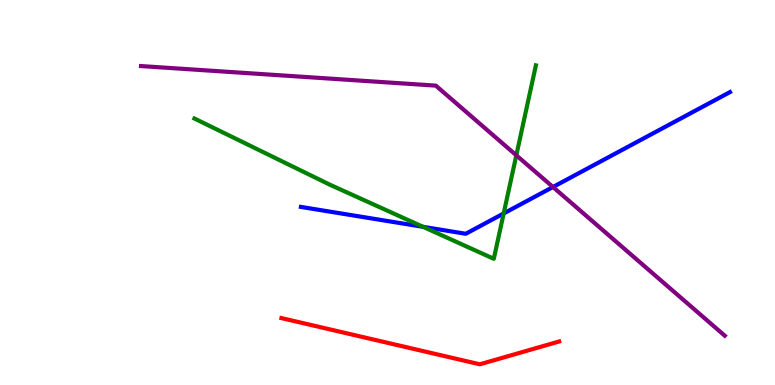[{'lines': ['blue', 'red'], 'intersections': []}, {'lines': ['green', 'red'], 'intersections': []}, {'lines': ['purple', 'red'], 'intersections': []}, {'lines': ['blue', 'green'], 'intersections': [{'x': 5.46, 'y': 4.11}, {'x': 6.5, 'y': 4.46}]}, {'lines': ['blue', 'purple'], 'intersections': [{'x': 7.14, 'y': 5.14}]}, {'lines': ['green', 'purple'], 'intersections': [{'x': 6.66, 'y': 5.97}]}]